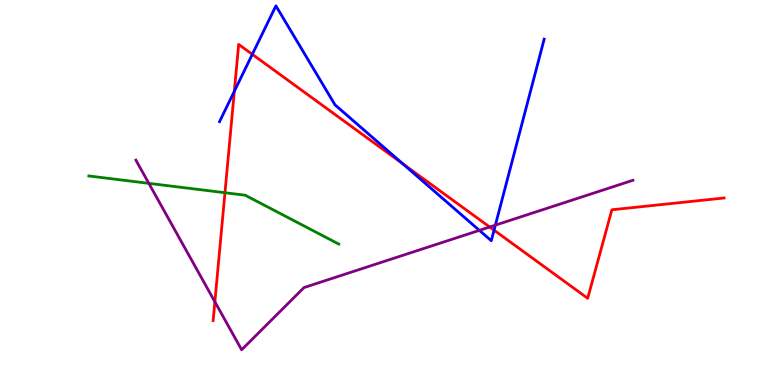[{'lines': ['blue', 'red'], 'intersections': [{'x': 3.02, 'y': 7.63}, {'x': 3.26, 'y': 8.59}, {'x': 5.2, 'y': 5.74}, {'x': 6.37, 'y': 4.02}]}, {'lines': ['green', 'red'], 'intersections': [{'x': 2.9, 'y': 4.99}]}, {'lines': ['purple', 'red'], 'intersections': [{'x': 2.77, 'y': 2.16}, {'x': 6.32, 'y': 4.1}]}, {'lines': ['blue', 'green'], 'intersections': []}, {'lines': ['blue', 'purple'], 'intersections': [{'x': 6.19, 'y': 4.02}, {'x': 6.39, 'y': 4.15}]}, {'lines': ['green', 'purple'], 'intersections': [{'x': 1.92, 'y': 5.24}]}]